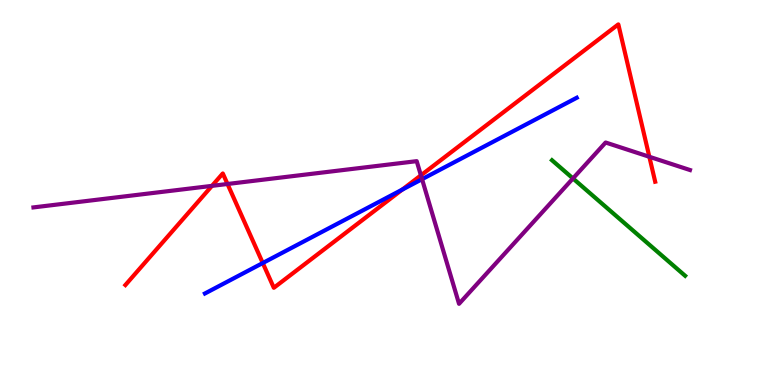[{'lines': ['blue', 'red'], 'intersections': [{'x': 3.39, 'y': 3.17}, {'x': 5.19, 'y': 5.07}]}, {'lines': ['green', 'red'], 'intersections': []}, {'lines': ['purple', 'red'], 'intersections': [{'x': 2.74, 'y': 5.17}, {'x': 2.94, 'y': 5.22}, {'x': 5.43, 'y': 5.45}, {'x': 8.38, 'y': 5.93}]}, {'lines': ['blue', 'green'], 'intersections': []}, {'lines': ['blue', 'purple'], 'intersections': [{'x': 5.45, 'y': 5.35}]}, {'lines': ['green', 'purple'], 'intersections': [{'x': 7.39, 'y': 5.37}]}]